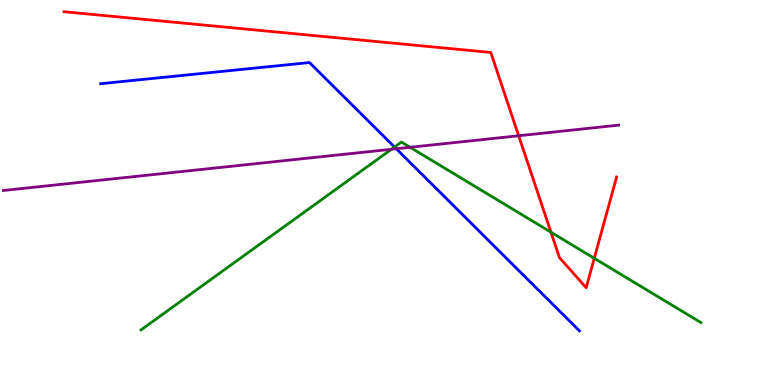[{'lines': ['blue', 'red'], 'intersections': []}, {'lines': ['green', 'red'], 'intersections': [{'x': 7.11, 'y': 3.97}, {'x': 7.67, 'y': 3.29}]}, {'lines': ['purple', 'red'], 'intersections': [{'x': 6.69, 'y': 6.47}]}, {'lines': ['blue', 'green'], 'intersections': [{'x': 5.09, 'y': 6.18}]}, {'lines': ['blue', 'purple'], 'intersections': [{'x': 5.11, 'y': 6.14}]}, {'lines': ['green', 'purple'], 'intersections': [{'x': 5.05, 'y': 6.12}, {'x': 5.29, 'y': 6.17}]}]